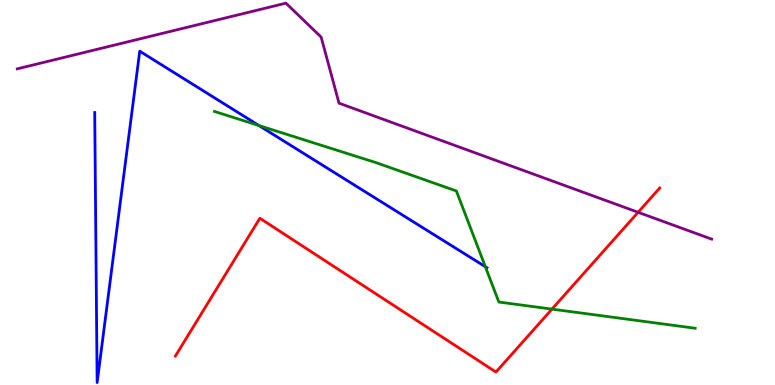[{'lines': ['blue', 'red'], 'intersections': []}, {'lines': ['green', 'red'], 'intersections': [{'x': 7.12, 'y': 1.97}]}, {'lines': ['purple', 'red'], 'intersections': [{'x': 8.23, 'y': 4.49}]}, {'lines': ['blue', 'green'], 'intersections': [{'x': 3.34, 'y': 6.74}, {'x': 6.26, 'y': 3.07}]}, {'lines': ['blue', 'purple'], 'intersections': []}, {'lines': ['green', 'purple'], 'intersections': []}]